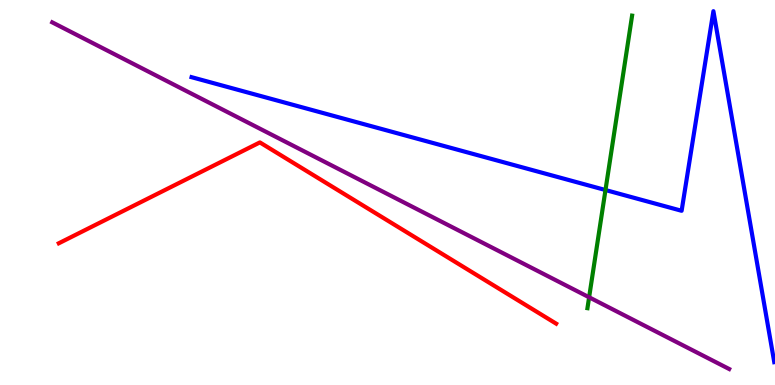[{'lines': ['blue', 'red'], 'intersections': []}, {'lines': ['green', 'red'], 'intersections': []}, {'lines': ['purple', 'red'], 'intersections': []}, {'lines': ['blue', 'green'], 'intersections': [{'x': 7.81, 'y': 5.06}]}, {'lines': ['blue', 'purple'], 'intersections': []}, {'lines': ['green', 'purple'], 'intersections': [{'x': 7.6, 'y': 2.28}]}]